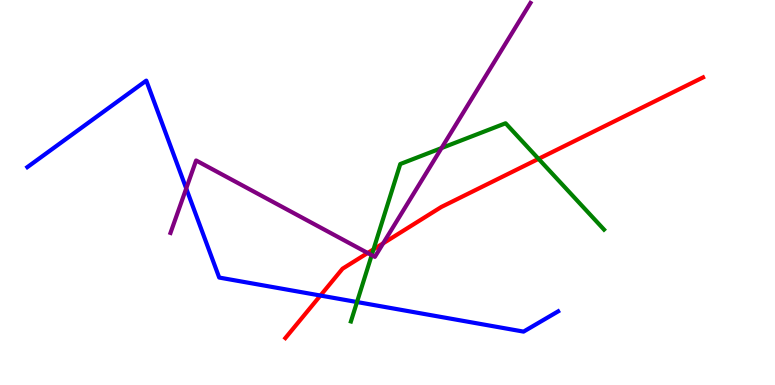[{'lines': ['blue', 'red'], 'intersections': [{'x': 4.13, 'y': 2.32}]}, {'lines': ['green', 'red'], 'intersections': [{'x': 4.82, 'y': 3.52}, {'x': 6.95, 'y': 5.87}]}, {'lines': ['purple', 'red'], 'intersections': [{'x': 4.74, 'y': 3.43}, {'x': 4.94, 'y': 3.68}]}, {'lines': ['blue', 'green'], 'intersections': [{'x': 4.61, 'y': 2.16}]}, {'lines': ['blue', 'purple'], 'intersections': [{'x': 2.4, 'y': 5.1}]}, {'lines': ['green', 'purple'], 'intersections': [{'x': 4.8, 'y': 3.37}, {'x': 5.7, 'y': 6.15}]}]